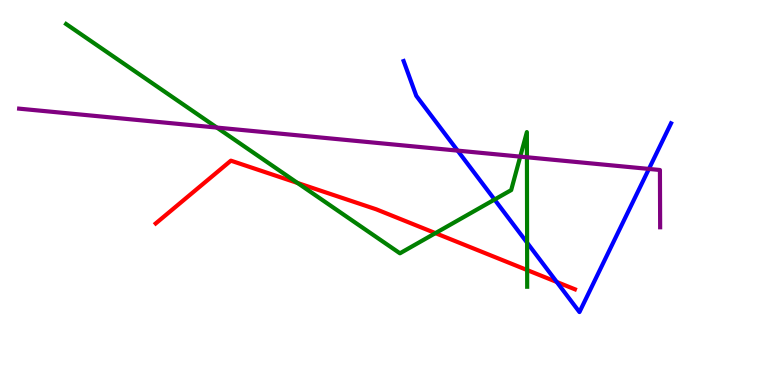[{'lines': ['blue', 'red'], 'intersections': [{'x': 7.18, 'y': 2.68}]}, {'lines': ['green', 'red'], 'intersections': [{'x': 3.84, 'y': 5.25}, {'x': 5.62, 'y': 3.94}, {'x': 6.8, 'y': 2.99}]}, {'lines': ['purple', 'red'], 'intersections': []}, {'lines': ['blue', 'green'], 'intersections': [{'x': 6.38, 'y': 4.82}, {'x': 6.8, 'y': 3.7}]}, {'lines': ['blue', 'purple'], 'intersections': [{'x': 5.9, 'y': 6.09}, {'x': 8.37, 'y': 5.61}]}, {'lines': ['green', 'purple'], 'intersections': [{'x': 2.8, 'y': 6.69}, {'x': 6.71, 'y': 5.93}, {'x': 6.8, 'y': 5.92}]}]